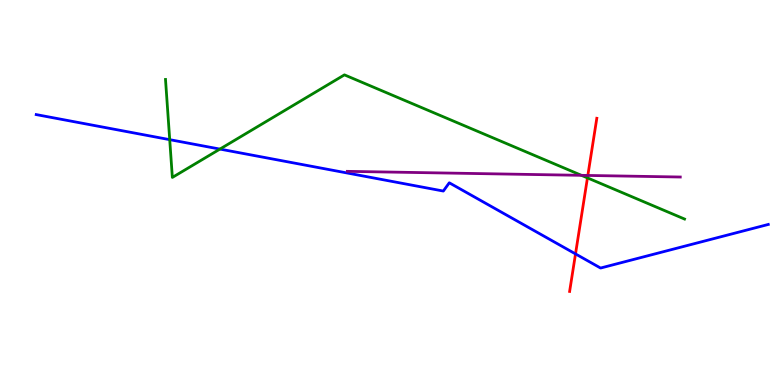[{'lines': ['blue', 'red'], 'intersections': [{'x': 7.43, 'y': 3.4}]}, {'lines': ['green', 'red'], 'intersections': [{'x': 7.58, 'y': 5.38}]}, {'lines': ['purple', 'red'], 'intersections': [{'x': 7.58, 'y': 5.44}]}, {'lines': ['blue', 'green'], 'intersections': [{'x': 2.19, 'y': 6.37}, {'x': 2.84, 'y': 6.13}]}, {'lines': ['blue', 'purple'], 'intersections': []}, {'lines': ['green', 'purple'], 'intersections': [{'x': 7.5, 'y': 5.45}]}]